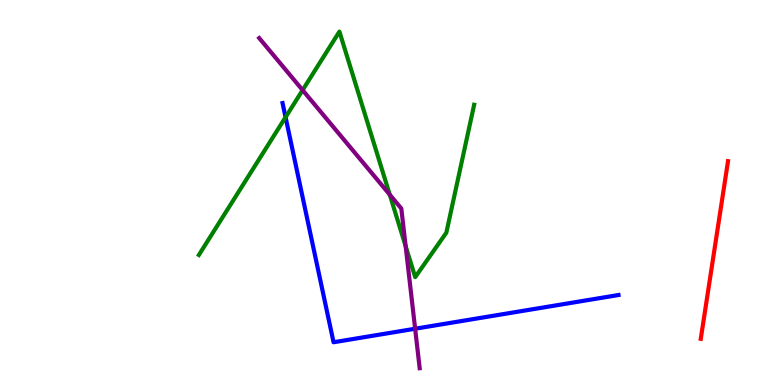[{'lines': ['blue', 'red'], 'intersections': []}, {'lines': ['green', 'red'], 'intersections': []}, {'lines': ['purple', 'red'], 'intersections': []}, {'lines': ['blue', 'green'], 'intersections': [{'x': 3.68, 'y': 6.96}]}, {'lines': ['blue', 'purple'], 'intersections': [{'x': 5.36, 'y': 1.46}]}, {'lines': ['green', 'purple'], 'intersections': [{'x': 3.9, 'y': 7.66}, {'x': 5.03, 'y': 4.94}, {'x': 5.23, 'y': 3.61}]}]